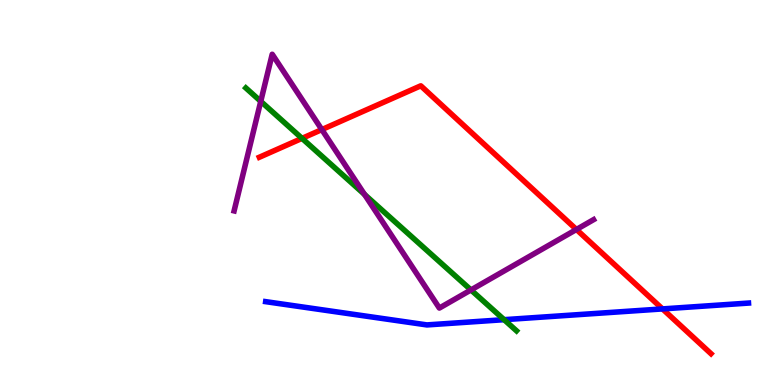[{'lines': ['blue', 'red'], 'intersections': [{'x': 8.55, 'y': 1.98}]}, {'lines': ['green', 'red'], 'intersections': [{'x': 3.9, 'y': 6.41}]}, {'lines': ['purple', 'red'], 'intersections': [{'x': 4.15, 'y': 6.63}, {'x': 7.44, 'y': 4.04}]}, {'lines': ['blue', 'green'], 'intersections': [{'x': 6.5, 'y': 1.7}]}, {'lines': ['blue', 'purple'], 'intersections': []}, {'lines': ['green', 'purple'], 'intersections': [{'x': 3.36, 'y': 7.37}, {'x': 4.7, 'y': 4.95}, {'x': 6.08, 'y': 2.47}]}]